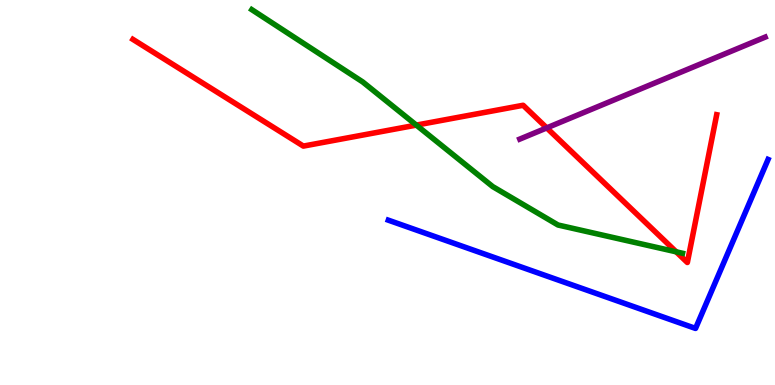[{'lines': ['blue', 'red'], 'intersections': []}, {'lines': ['green', 'red'], 'intersections': [{'x': 5.37, 'y': 6.75}, {'x': 8.73, 'y': 3.46}]}, {'lines': ['purple', 'red'], 'intersections': [{'x': 7.05, 'y': 6.68}]}, {'lines': ['blue', 'green'], 'intersections': []}, {'lines': ['blue', 'purple'], 'intersections': []}, {'lines': ['green', 'purple'], 'intersections': []}]